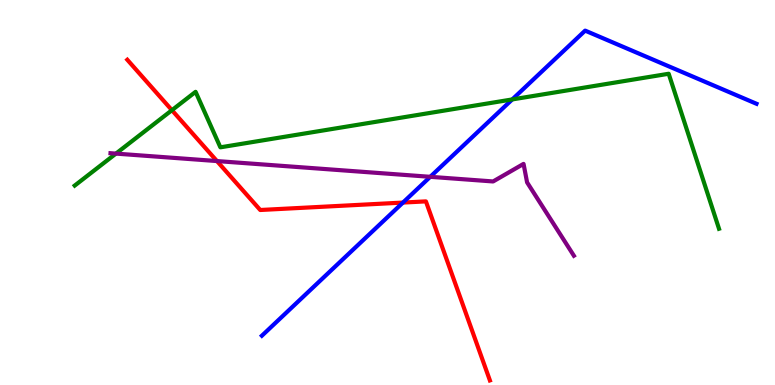[{'lines': ['blue', 'red'], 'intersections': [{'x': 5.2, 'y': 4.74}]}, {'lines': ['green', 'red'], 'intersections': [{'x': 2.22, 'y': 7.14}]}, {'lines': ['purple', 'red'], 'intersections': [{'x': 2.8, 'y': 5.82}]}, {'lines': ['blue', 'green'], 'intersections': [{'x': 6.61, 'y': 7.42}]}, {'lines': ['blue', 'purple'], 'intersections': [{'x': 5.55, 'y': 5.41}]}, {'lines': ['green', 'purple'], 'intersections': [{'x': 1.5, 'y': 6.01}]}]